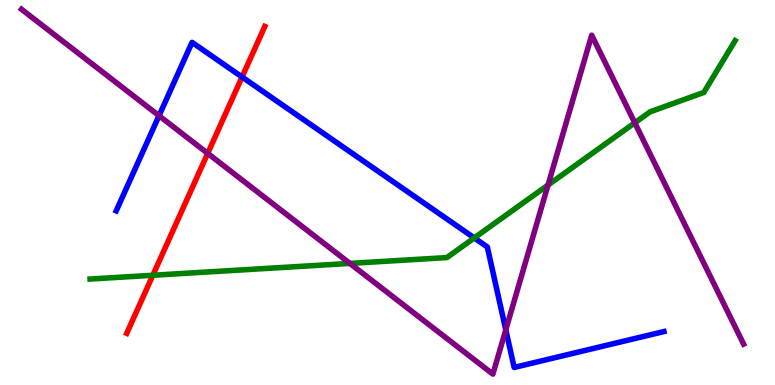[{'lines': ['blue', 'red'], 'intersections': [{'x': 3.12, 'y': 8.0}]}, {'lines': ['green', 'red'], 'intersections': [{'x': 1.97, 'y': 2.85}]}, {'lines': ['purple', 'red'], 'intersections': [{'x': 2.68, 'y': 6.02}]}, {'lines': ['blue', 'green'], 'intersections': [{'x': 6.12, 'y': 3.82}]}, {'lines': ['blue', 'purple'], 'intersections': [{'x': 2.05, 'y': 6.99}, {'x': 6.53, 'y': 1.43}]}, {'lines': ['green', 'purple'], 'intersections': [{'x': 4.51, 'y': 3.16}, {'x': 7.07, 'y': 5.19}, {'x': 8.19, 'y': 6.81}]}]